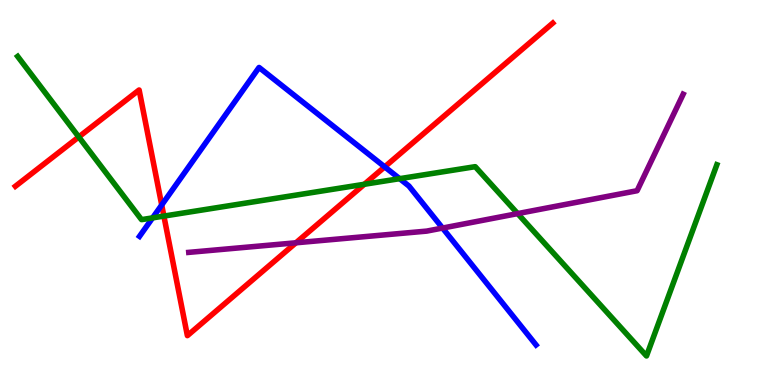[{'lines': ['blue', 'red'], 'intersections': [{'x': 2.09, 'y': 4.68}, {'x': 4.96, 'y': 5.67}]}, {'lines': ['green', 'red'], 'intersections': [{'x': 1.02, 'y': 6.44}, {'x': 2.11, 'y': 4.39}, {'x': 4.7, 'y': 5.21}]}, {'lines': ['purple', 'red'], 'intersections': [{'x': 3.82, 'y': 3.69}]}, {'lines': ['blue', 'green'], 'intersections': [{'x': 1.97, 'y': 4.34}, {'x': 5.16, 'y': 5.36}]}, {'lines': ['blue', 'purple'], 'intersections': [{'x': 5.71, 'y': 4.08}]}, {'lines': ['green', 'purple'], 'intersections': [{'x': 6.68, 'y': 4.45}]}]